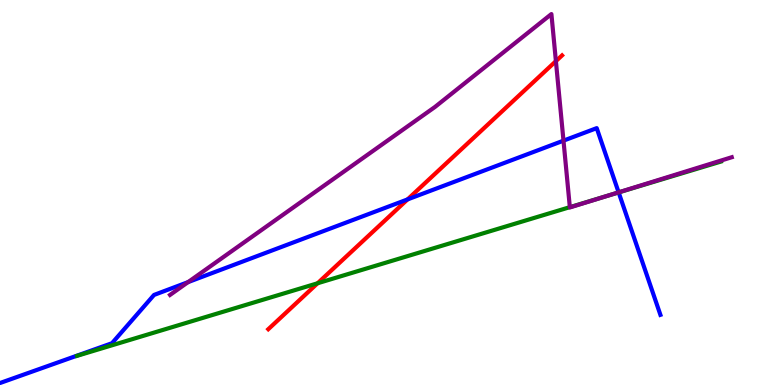[{'lines': ['blue', 'red'], 'intersections': [{'x': 5.26, 'y': 4.82}]}, {'lines': ['green', 'red'], 'intersections': [{'x': 4.1, 'y': 2.64}]}, {'lines': ['purple', 'red'], 'intersections': [{'x': 7.17, 'y': 8.41}]}, {'lines': ['blue', 'green'], 'intersections': [{'x': 7.98, 'y': 5.0}]}, {'lines': ['blue', 'purple'], 'intersections': [{'x': 2.43, 'y': 2.67}, {'x': 7.27, 'y': 6.35}, {'x': 7.98, 'y': 5.0}]}, {'lines': ['green', 'purple'], 'intersections': [{'x': 7.35, 'y': 4.62}, {'x': 7.82, 'y': 4.9}]}]